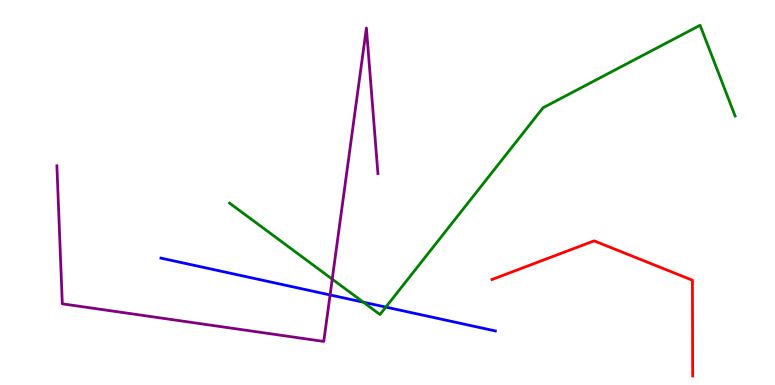[{'lines': ['blue', 'red'], 'intersections': []}, {'lines': ['green', 'red'], 'intersections': []}, {'lines': ['purple', 'red'], 'intersections': []}, {'lines': ['blue', 'green'], 'intersections': [{'x': 4.69, 'y': 2.15}, {'x': 4.98, 'y': 2.02}]}, {'lines': ['blue', 'purple'], 'intersections': [{'x': 4.26, 'y': 2.34}]}, {'lines': ['green', 'purple'], 'intersections': [{'x': 4.29, 'y': 2.75}]}]